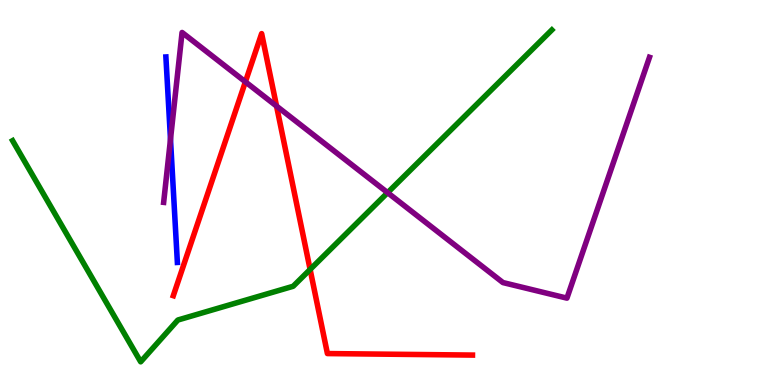[{'lines': ['blue', 'red'], 'intersections': []}, {'lines': ['green', 'red'], 'intersections': [{'x': 4.0, 'y': 3.0}]}, {'lines': ['purple', 'red'], 'intersections': [{'x': 3.17, 'y': 7.87}, {'x': 3.57, 'y': 7.24}]}, {'lines': ['blue', 'green'], 'intersections': []}, {'lines': ['blue', 'purple'], 'intersections': [{'x': 2.2, 'y': 6.38}]}, {'lines': ['green', 'purple'], 'intersections': [{'x': 5.0, 'y': 5.0}]}]